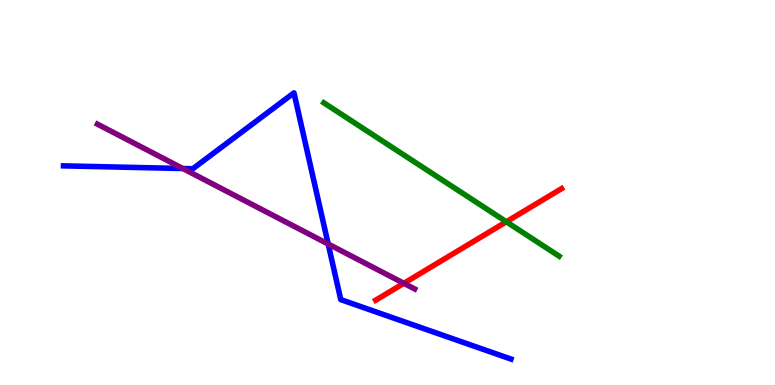[{'lines': ['blue', 'red'], 'intersections': []}, {'lines': ['green', 'red'], 'intersections': [{'x': 6.53, 'y': 4.24}]}, {'lines': ['purple', 'red'], 'intersections': [{'x': 5.21, 'y': 2.64}]}, {'lines': ['blue', 'green'], 'intersections': []}, {'lines': ['blue', 'purple'], 'intersections': [{'x': 2.36, 'y': 5.62}, {'x': 4.23, 'y': 3.66}]}, {'lines': ['green', 'purple'], 'intersections': []}]